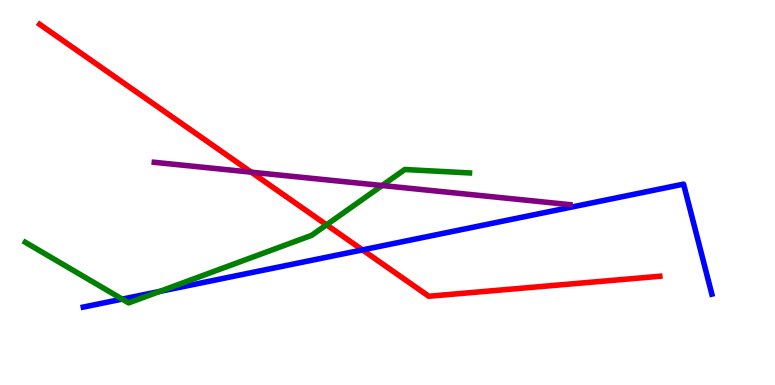[{'lines': ['blue', 'red'], 'intersections': [{'x': 4.68, 'y': 3.51}]}, {'lines': ['green', 'red'], 'intersections': [{'x': 4.21, 'y': 4.16}]}, {'lines': ['purple', 'red'], 'intersections': [{'x': 3.24, 'y': 5.53}]}, {'lines': ['blue', 'green'], 'intersections': [{'x': 1.58, 'y': 2.23}, {'x': 2.06, 'y': 2.43}]}, {'lines': ['blue', 'purple'], 'intersections': []}, {'lines': ['green', 'purple'], 'intersections': [{'x': 4.93, 'y': 5.18}]}]